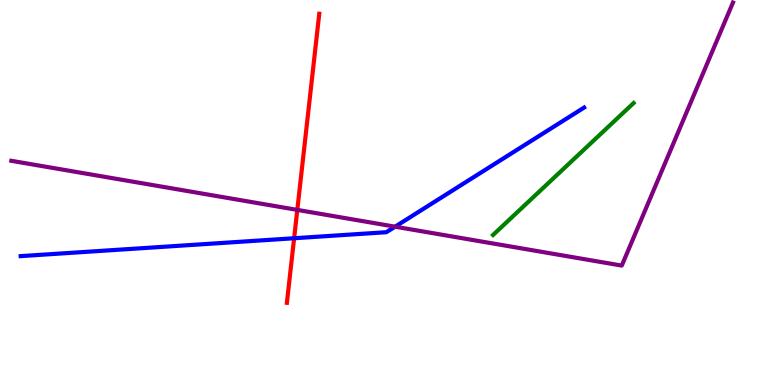[{'lines': ['blue', 'red'], 'intersections': [{'x': 3.8, 'y': 3.81}]}, {'lines': ['green', 'red'], 'intersections': []}, {'lines': ['purple', 'red'], 'intersections': [{'x': 3.84, 'y': 4.55}]}, {'lines': ['blue', 'green'], 'intersections': []}, {'lines': ['blue', 'purple'], 'intersections': [{'x': 5.1, 'y': 4.11}]}, {'lines': ['green', 'purple'], 'intersections': []}]